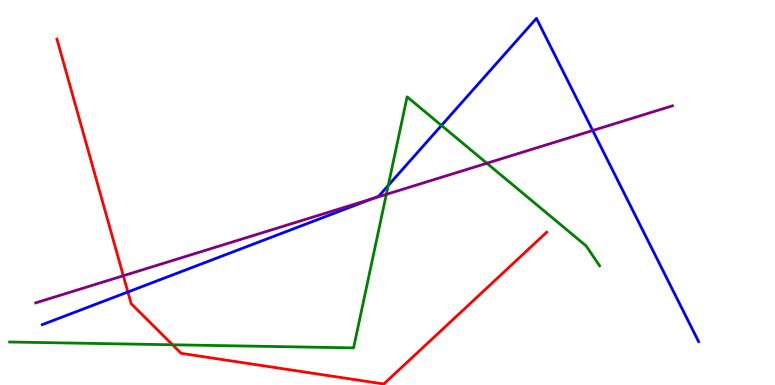[{'lines': ['blue', 'red'], 'intersections': [{'x': 1.65, 'y': 2.42}]}, {'lines': ['green', 'red'], 'intersections': [{'x': 2.23, 'y': 1.04}]}, {'lines': ['purple', 'red'], 'intersections': [{'x': 1.59, 'y': 2.84}]}, {'lines': ['blue', 'green'], 'intersections': [{'x': 5.01, 'y': 5.18}, {'x': 5.7, 'y': 6.74}]}, {'lines': ['blue', 'purple'], 'intersections': [{'x': 4.81, 'y': 4.84}, {'x': 7.65, 'y': 6.61}]}, {'lines': ['green', 'purple'], 'intersections': [{'x': 4.98, 'y': 4.95}, {'x': 6.28, 'y': 5.76}]}]